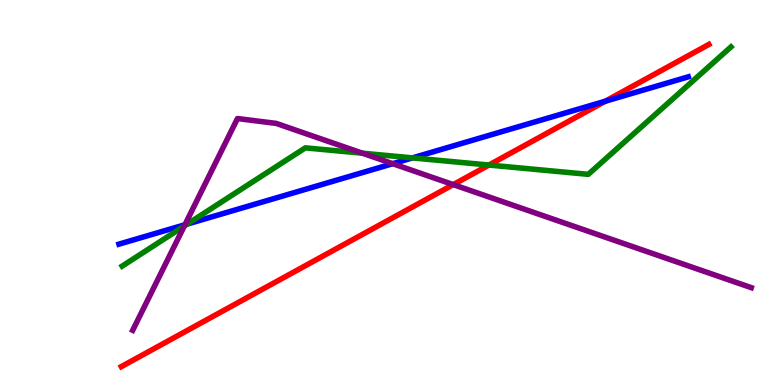[{'lines': ['blue', 'red'], 'intersections': [{'x': 7.81, 'y': 7.37}]}, {'lines': ['green', 'red'], 'intersections': [{'x': 6.31, 'y': 5.71}]}, {'lines': ['purple', 'red'], 'intersections': [{'x': 5.85, 'y': 5.21}]}, {'lines': ['blue', 'green'], 'intersections': [{'x': 2.42, 'y': 4.18}, {'x': 5.32, 'y': 5.9}]}, {'lines': ['blue', 'purple'], 'intersections': [{'x': 2.39, 'y': 4.16}, {'x': 5.07, 'y': 5.75}]}, {'lines': ['green', 'purple'], 'intersections': [{'x': 2.38, 'y': 4.13}, {'x': 4.68, 'y': 6.02}]}]